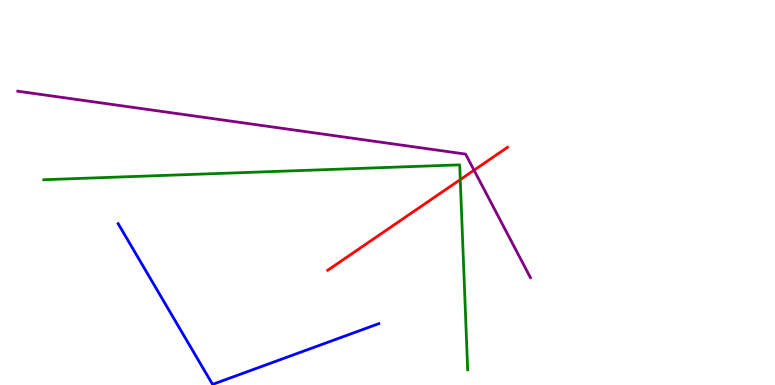[{'lines': ['blue', 'red'], 'intersections': []}, {'lines': ['green', 'red'], 'intersections': [{'x': 5.94, 'y': 5.33}]}, {'lines': ['purple', 'red'], 'intersections': [{'x': 6.12, 'y': 5.58}]}, {'lines': ['blue', 'green'], 'intersections': []}, {'lines': ['blue', 'purple'], 'intersections': []}, {'lines': ['green', 'purple'], 'intersections': []}]